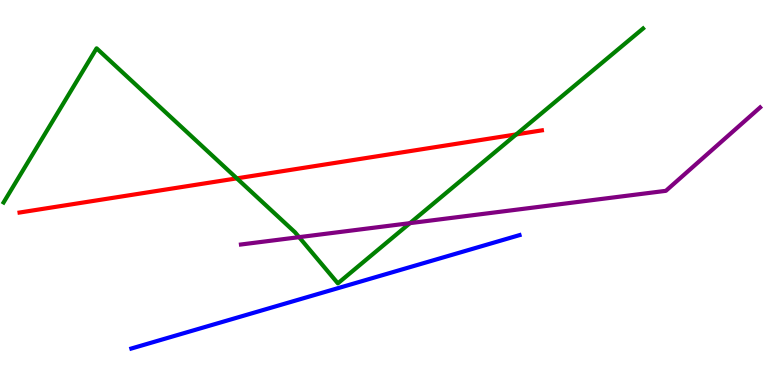[{'lines': ['blue', 'red'], 'intersections': []}, {'lines': ['green', 'red'], 'intersections': [{'x': 3.06, 'y': 5.37}, {'x': 6.66, 'y': 6.51}]}, {'lines': ['purple', 'red'], 'intersections': []}, {'lines': ['blue', 'green'], 'intersections': []}, {'lines': ['blue', 'purple'], 'intersections': []}, {'lines': ['green', 'purple'], 'intersections': [{'x': 3.86, 'y': 3.84}, {'x': 5.29, 'y': 4.2}]}]